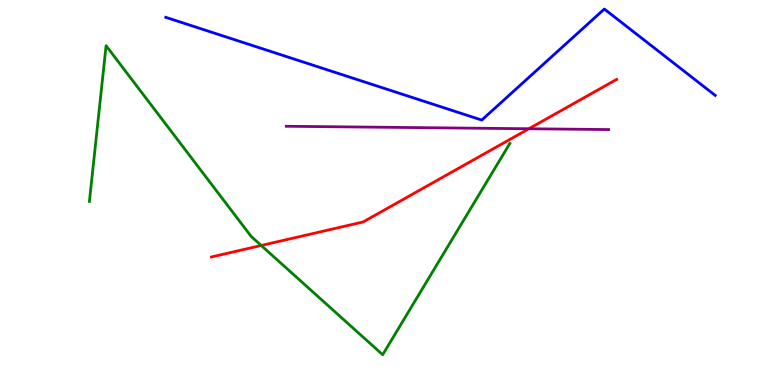[{'lines': ['blue', 'red'], 'intersections': []}, {'lines': ['green', 'red'], 'intersections': [{'x': 3.37, 'y': 3.62}]}, {'lines': ['purple', 'red'], 'intersections': [{'x': 6.82, 'y': 6.66}]}, {'lines': ['blue', 'green'], 'intersections': []}, {'lines': ['blue', 'purple'], 'intersections': []}, {'lines': ['green', 'purple'], 'intersections': []}]